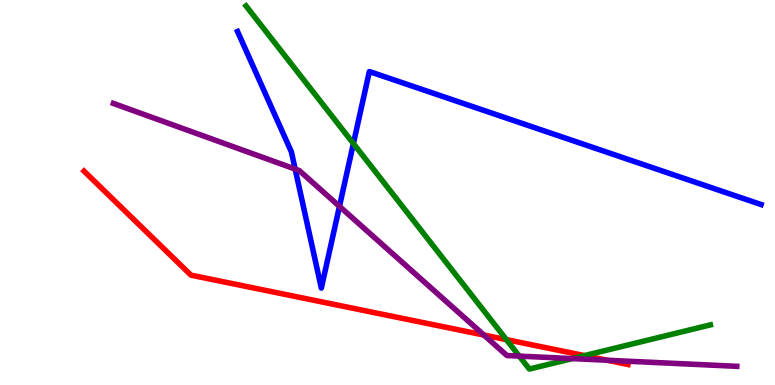[{'lines': ['blue', 'red'], 'intersections': []}, {'lines': ['green', 'red'], 'intersections': [{'x': 6.53, 'y': 1.18}, {'x': 7.54, 'y': 0.764}]}, {'lines': ['purple', 'red'], 'intersections': [{'x': 6.24, 'y': 1.3}, {'x': 7.84, 'y': 0.643}]}, {'lines': ['blue', 'green'], 'intersections': [{'x': 4.56, 'y': 6.27}]}, {'lines': ['blue', 'purple'], 'intersections': [{'x': 3.81, 'y': 5.61}, {'x': 4.38, 'y': 4.64}]}, {'lines': ['green', 'purple'], 'intersections': [{'x': 6.7, 'y': 0.75}, {'x': 7.38, 'y': 0.686}]}]